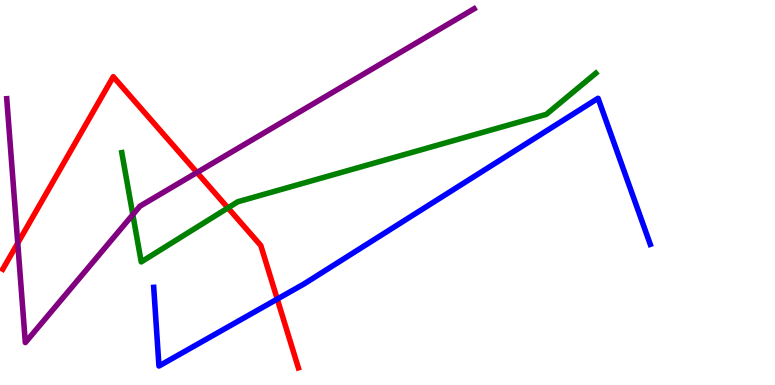[{'lines': ['blue', 'red'], 'intersections': [{'x': 3.58, 'y': 2.23}]}, {'lines': ['green', 'red'], 'intersections': [{'x': 2.94, 'y': 4.6}]}, {'lines': ['purple', 'red'], 'intersections': [{'x': 0.229, 'y': 3.68}, {'x': 2.54, 'y': 5.52}]}, {'lines': ['blue', 'green'], 'intersections': []}, {'lines': ['blue', 'purple'], 'intersections': []}, {'lines': ['green', 'purple'], 'intersections': [{'x': 1.71, 'y': 4.42}]}]